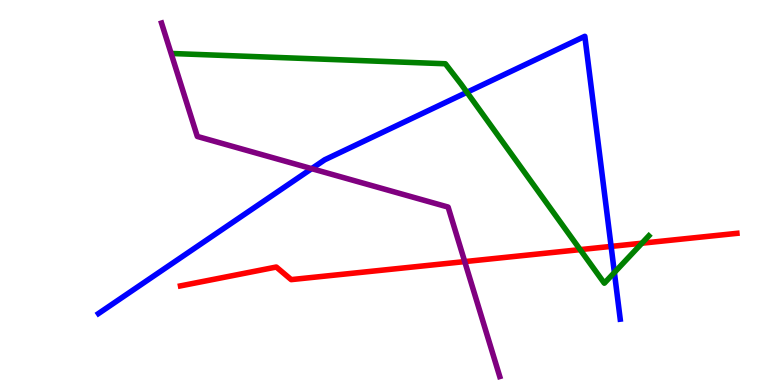[{'lines': ['blue', 'red'], 'intersections': [{'x': 7.89, 'y': 3.6}]}, {'lines': ['green', 'red'], 'intersections': [{'x': 7.49, 'y': 3.52}, {'x': 8.28, 'y': 3.68}]}, {'lines': ['purple', 'red'], 'intersections': [{'x': 6.0, 'y': 3.21}]}, {'lines': ['blue', 'green'], 'intersections': [{'x': 6.02, 'y': 7.6}, {'x': 7.93, 'y': 2.92}]}, {'lines': ['blue', 'purple'], 'intersections': [{'x': 4.02, 'y': 5.62}]}, {'lines': ['green', 'purple'], 'intersections': []}]